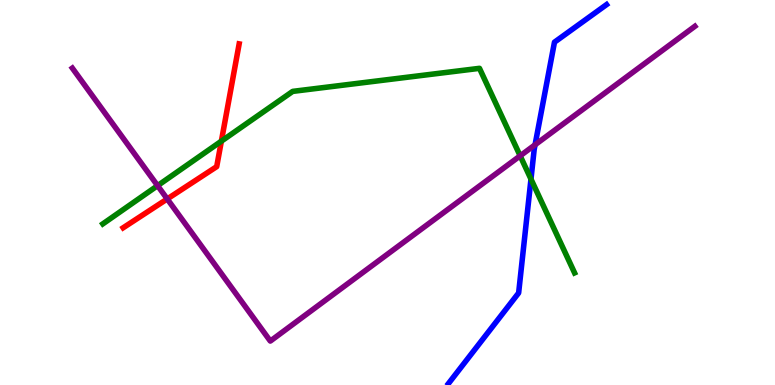[{'lines': ['blue', 'red'], 'intersections': []}, {'lines': ['green', 'red'], 'intersections': [{'x': 2.86, 'y': 6.33}]}, {'lines': ['purple', 'red'], 'intersections': [{'x': 2.16, 'y': 4.83}]}, {'lines': ['blue', 'green'], 'intersections': [{'x': 6.85, 'y': 5.35}]}, {'lines': ['blue', 'purple'], 'intersections': [{'x': 6.9, 'y': 6.24}]}, {'lines': ['green', 'purple'], 'intersections': [{'x': 2.03, 'y': 5.18}, {'x': 6.71, 'y': 5.95}]}]